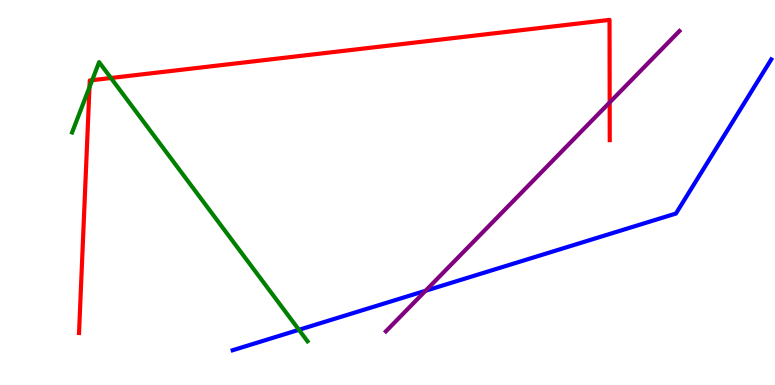[{'lines': ['blue', 'red'], 'intersections': []}, {'lines': ['green', 'red'], 'intersections': [{'x': 1.15, 'y': 7.73}, {'x': 1.19, 'y': 7.92}, {'x': 1.43, 'y': 7.97}]}, {'lines': ['purple', 'red'], 'intersections': [{'x': 7.87, 'y': 7.34}]}, {'lines': ['blue', 'green'], 'intersections': [{'x': 3.86, 'y': 1.43}]}, {'lines': ['blue', 'purple'], 'intersections': [{'x': 5.49, 'y': 2.45}]}, {'lines': ['green', 'purple'], 'intersections': []}]